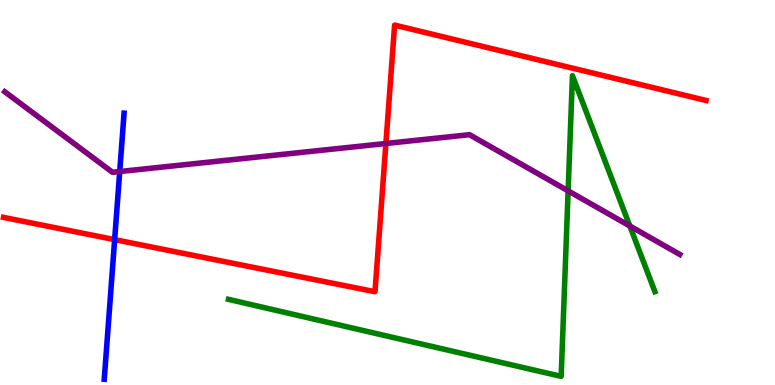[{'lines': ['blue', 'red'], 'intersections': [{'x': 1.48, 'y': 3.78}]}, {'lines': ['green', 'red'], 'intersections': []}, {'lines': ['purple', 'red'], 'intersections': [{'x': 4.98, 'y': 6.27}]}, {'lines': ['blue', 'green'], 'intersections': []}, {'lines': ['blue', 'purple'], 'intersections': [{'x': 1.54, 'y': 5.54}]}, {'lines': ['green', 'purple'], 'intersections': [{'x': 7.33, 'y': 5.04}, {'x': 8.13, 'y': 4.13}]}]